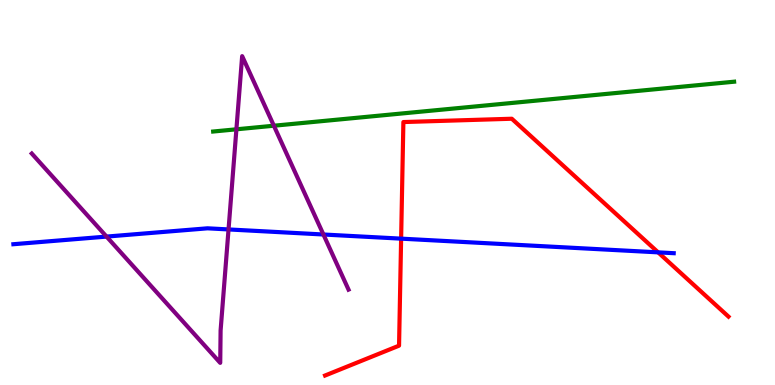[{'lines': ['blue', 'red'], 'intersections': [{'x': 5.18, 'y': 3.8}, {'x': 8.49, 'y': 3.45}]}, {'lines': ['green', 'red'], 'intersections': []}, {'lines': ['purple', 'red'], 'intersections': []}, {'lines': ['blue', 'green'], 'intersections': []}, {'lines': ['blue', 'purple'], 'intersections': [{'x': 1.37, 'y': 3.85}, {'x': 2.95, 'y': 4.04}, {'x': 4.17, 'y': 3.91}]}, {'lines': ['green', 'purple'], 'intersections': [{'x': 3.05, 'y': 6.64}, {'x': 3.53, 'y': 6.73}]}]